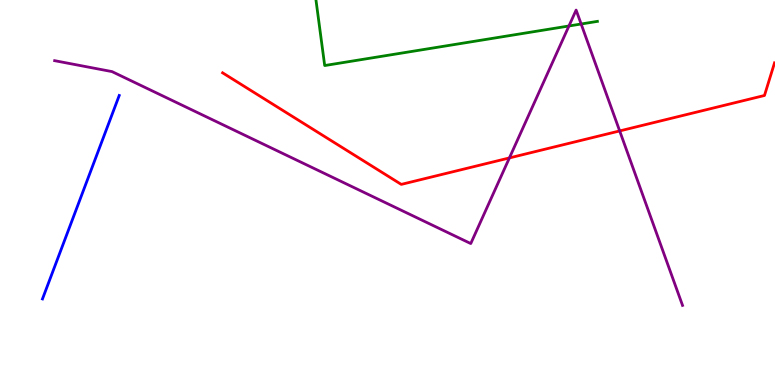[{'lines': ['blue', 'red'], 'intersections': []}, {'lines': ['green', 'red'], 'intersections': []}, {'lines': ['purple', 'red'], 'intersections': [{'x': 6.57, 'y': 5.9}, {'x': 8.0, 'y': 6.6}]}, {'lines': ['blue', 'green'], 'intersections': []}, {'lines': ['blue', 'purple'], 'intersections': []}, {'lines': ['green', 'purple'], 'intersections': [{'x': 7.34, 'y': 9.33}, {'x': 7.5, 'y': 9.38}]}]